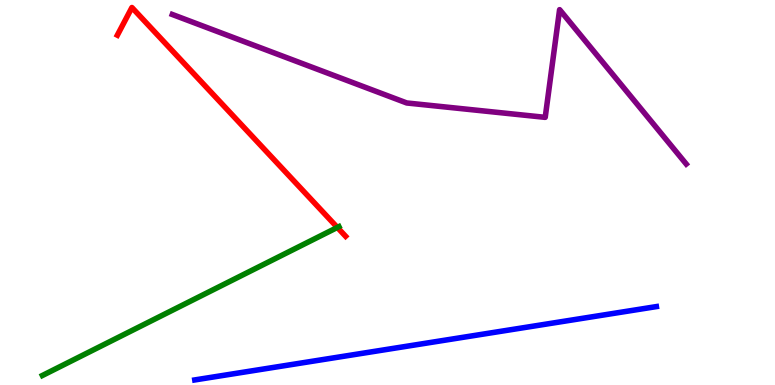[{'lines': ['blue', 'red'], 'intersections': []}, {'lines': ['green', 'red'], 'intersections': [{'x': 4.35, 'y': 4.09}]}, {'lines': ['purple', 'red'], 'intersections': []}, {'lines': ['blue', 'green'], 'intersections': []}, {'lines': ['blue', 'purple'], 'intersections': []}, {'lines': ['green', 'purple'], 'intersections': []}]